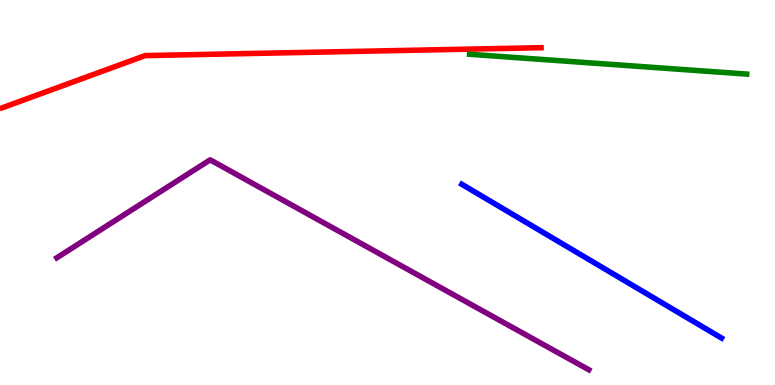[{'lines': ['blue', 'red'], 'intersections': []}, {'lines': ['green', 'red'], 'intersections': []}, {'lines': ['purple', 'red'], 'intersections': []}, {'lines': ['blue', 'green'], 'intersections': []}, {'lines': ['blue', 'purple'], 'intersections': []}, {'lines': ['green', 'purple'], 'intersections': []}]